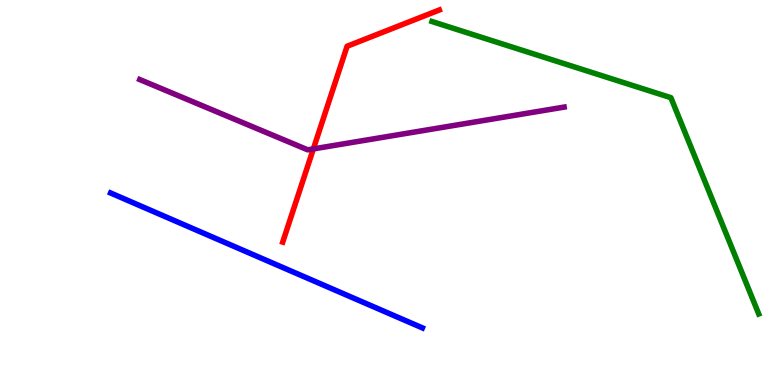[{'lines': ['blue', 'red'], 'intersections': []}, {'lines': ['green', 'red'], 'intersections': []}, {'lines': ['purple', 'red'], 'intersections': [{'x': 4.04, 'y': 6.13}]}, {'lines': ['blue', 'green'], 'intersections': []}, {'lines': ['blue', 'purple'], 'intersections': []}, {'lines': ['green', 'purple'], 'intersections': []}]